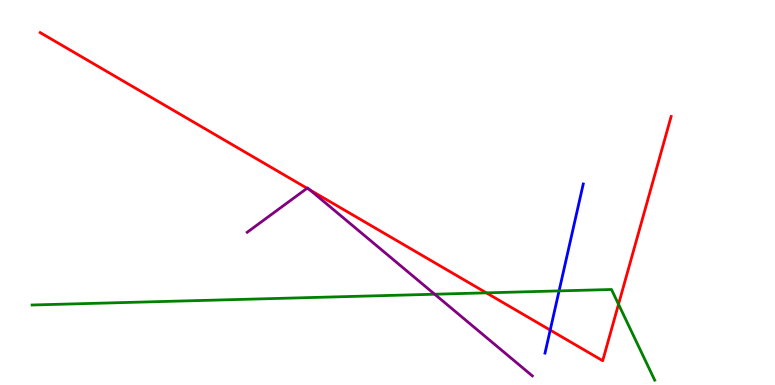[{'lines': ['blue', 'red'], 'intersections': [{'x': 7.1, 'y': 1.43}]}, {'lines': ['green', 'red'], 'intersections': [{'x': 6.28, 'y': 2.39}, {'x': 7.98, 'y': 2.1}]}, {'lines': ['purple', 'red'], 'intersections': [{'x': 3.96, 'y': 5.11}, {'x': 4.0, 'y': 5.07}]}, {'lines': ['blue', 'green'], 'intersections': [{'x': 7.21, 'y': 2.44}]}, {'lines': ['blue', 'purple'], 'intersections': []}, {'lines': ['green', 'purple'], 'intersections': [{'x': 5.61, 'y': 2.36}]}]